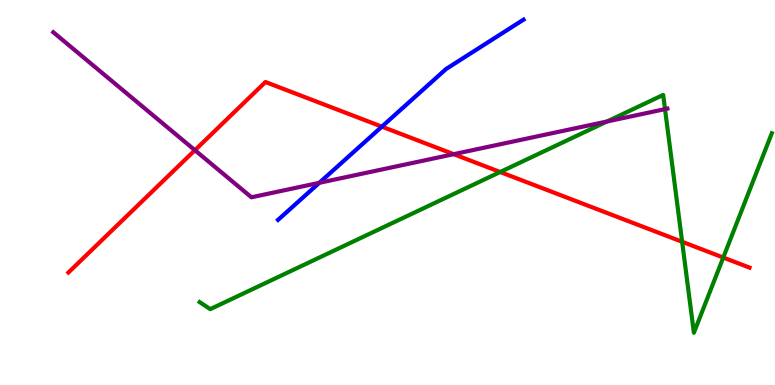[{'lines': ['blue', 'red'], 'intersections': [{'x': 4.93, 'y': 6.71}]}, {'lines': ['green', 'red'], 'intersections': [{'x': 6.45, 'y': 5.53}, {'x': 8.8, 'y': 3.72}, {'x': 9.33, 'y': 3.31}]}, {'lines': ['purple', 'red'], 'intersections': [{'x': 2.52, 'y': 6.1}, {'x': 5.85, 'y': 6.0}]}, {'lines': ['blue', 'green'], 'intersections': []}, {'lines': ['blue', 'purple'], 'intersections': [{'x': 4.12, 'y': 5.25}]}, {'lines': ['green', 'purple'], 'intersections': [{'x': 7.83, 'y': 6.84}, {'x': 8.58, 'y': 7.17}]}]